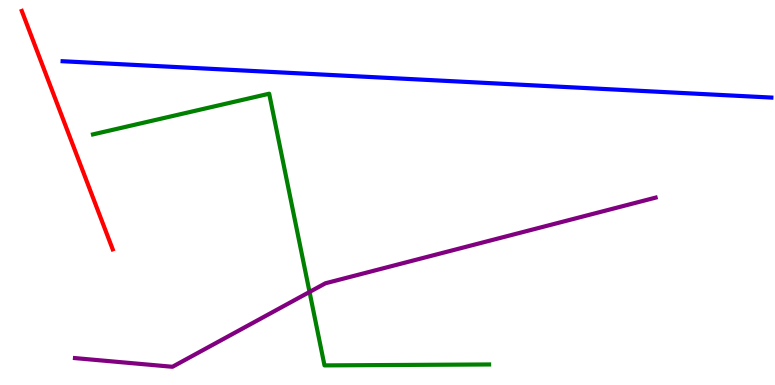[{'lines': ['blue', 'red'], 'intersections': []}, {'lines': ['green', 'red'], 'intersections': []}, {'lines': ['purple', 'red'], 'intersections': []}, {'lines': ['blue', 'green'], 'intersections': []}, {'lines': ['blue', 'purple'], 'intersections': []}, {'lines': ['green', 'purple'], 'intersections': [{'x': 3.99, 'y': 2.42}]}]